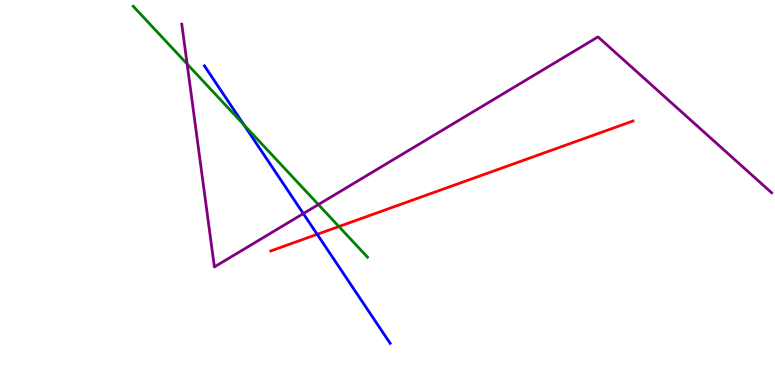[{'lines': ['blue', 'red'], 'intersections': [{'x': 4.09, 'y': 3.91}]}, {'lines': ['green', 'red'], 'intersections': [{'x': 4.37, 'y': 4.12}]}, {'lines': ['purple', 'red'], 'intersections': []}, {'lines': ['blue', 'green'], 'intersections': [{'x': 3.15, 'y': 6.76}]}, {'lines': ['blue', 'purple'], 'intersections': [{'x': 3.91, 'y': 4.45}]}, {'lines': ['green', 'purple'], 'intersections': [{'x': 2.41, 'y': 8.34}, {'x': 4.11, 'y': 4.69}]}]